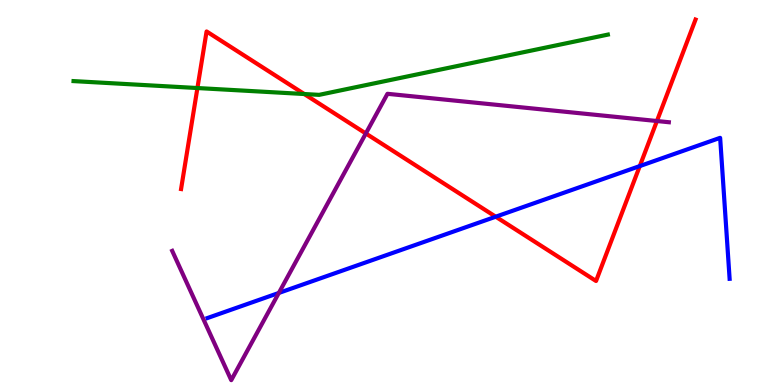[{'lines': ['blue', 'red'], 'intersections': [{'x': 6.4, 'y': 4.37}, {'x': 8.26, 'y': 5.69}]}, {'lines': ['green', 'red'], 'intersections': [{'x': 2.55, 'y': 7.71}, {'x': 3.93, 'y': 7.56}]}, {'lines': ['purple', 'red'], 'intersections': [{'x': 4.72, 'y': 6.53}, {'x': 8.48, 'y': 6.86}]}, {'lines': ['blue', 'green'], 'intersections': []}, {'lines': ['blue', 'purple'], 'intersections': [{'x': 3.6, 'y': 2.39}]}, {'lines': ['green', 'purple'], 'intersections': []}]